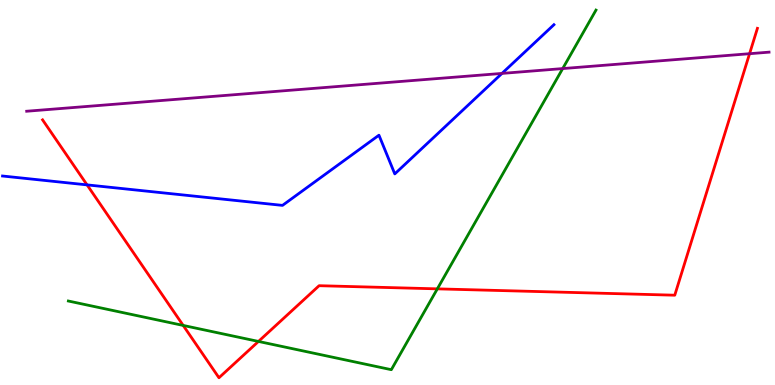[{'lines': ['blue', 'red'], 'intersections': [{'x': 1.12, 'y': 5.2}]}, {'lines': ['green', 'red'], 'intersections': [{'x': 2.36, 'y': 1.55}, {'x': 3.34, 'y': 1.13}, {'x': 5.64, 'y': 2.5}]}, {'lines': ['purple', 'red'], 'intersections': [{'x': 9.67, 'y': 8.61}]}, {'lines': ['blue', 'green'], 'intersections': []}, {'lines': ['blue', 'purple'], 'intersections': [{'x': 6.48, 'y': 8.09}]}, {'lines': ['green', 'purple'], 'intersections': [{'x': 7.26, 'y': 8.22}]}]